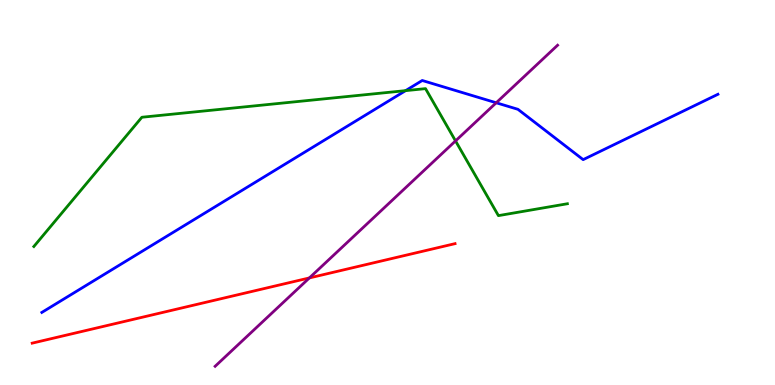[{'lines': ['blue', 'red'], 'intersections': []}, {'lines': ['green', 'red'], 'intersections': []}, {'lines': ['purple', 'red'], 'intersections': [{'x': 3.99, 'y': 2.78}]}, {'lines': ['blue', 'green'], 'intersections': [{'x': 5.23, 'y': 7.65}]}, {'lines': ['blue', 'purple'], 'intersections': [{'x': 6.4, 'y': 7.33}]}, {'lines': ['green', 'purple'], 'intersections': [{'x': 5.88, 'y': 6.34}]}]